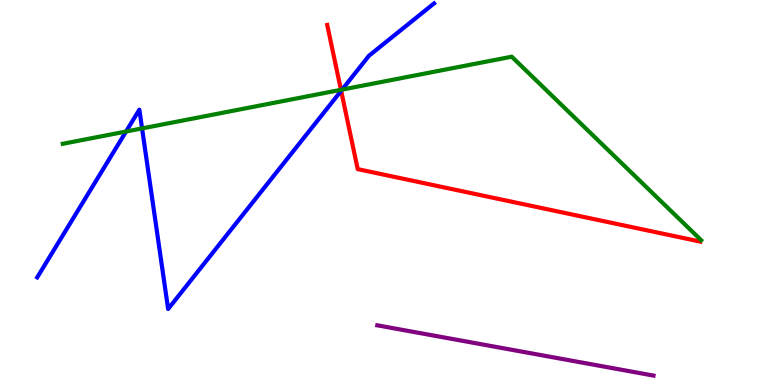[{'lines': ['blue', 'red'], 'intersections': [{'x': 4.4, 'y': 7.64}]}, {'lines': ['green', 'red'], 'intersections': [{'x': 4.4, 'y': 7.67}]}, {'lines': ['purple', 'red'], 'intersections': []}, {'lines': ['blue', 'green'], 'intersections': [{'x': 1.63, 'y': 6.58}, {'x': 1.83, 'y': 6.66}, {'x': 4.41, 'y': 7.67}]}, {'lines': ['blue', 'purple'], 'intersections': []}, {'lines': ['green', 'purple'], 'intersections': []}]